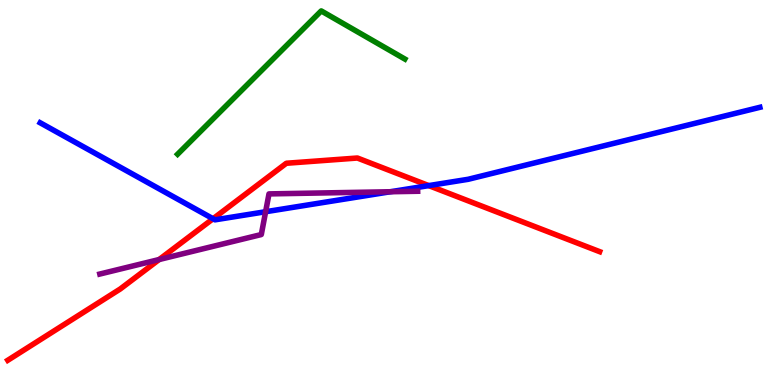[{'lines': ['blue', 'red'], 'intersections': [{'x': 2.75, 'y': 4.32}, {'x': 5.53, 'y': 5.18}]}, {'lines': ['green', 'red'], 'intersections': []}, {'lines': ['purple', 'red'], 'intersections': [{'x': 2.05, 'y': 3.26}]}, {'lines': ['blue', 'green'], 'intersections': []}, {'lines': ['blue', 'purple'], 'intersections': [{'x': 3.43, 'y': 4.5}, {'x': 5.04, 'y': 5.02}]}, {'lines': ['green', 'purple'], 'intersections': []}]